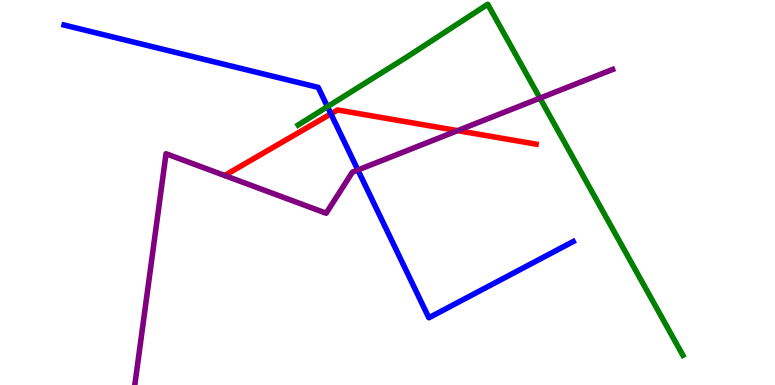[{'lines': ['blue', 'red'], 'intersections': [{'x': 4.27, 'y': 7.04}]}, {'lines': ['green', 'red'], 'intersections': []}, {'lines': ['purple', 'red'], 'intersections': [{'x': 5.9, 'y': 6.61}]}, {'lines': ['blue', 'green'], 'intersections': [{'x': 4.23, 'y': 7.23}]}, {'lines': ['blue', 'purple'], 'intersections': [{'x': 4.62, 'y': 5.58}]}, {'lines': ['green', 'purple'], 'intersections': [{'x': 6.97, 'y': 7.45}]}]